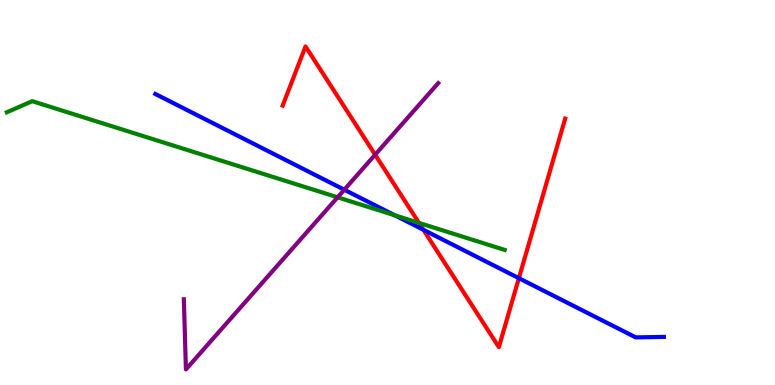[{'lines': ['blue', 'red'], 'intersections': [{'x': 5.46, 'y': 4.03}, {'x': 6.7, 'y': 2.77}]}, {'lines': ['green', 'red'], 'intersections': [{'x': 5.41, 'y': 4.21}]}, {'lines': ['purple', 'red'], 'intersections': [{'x': 4.84, 'y': 5.98}]}, {'lines': ['blue', 'green'], 'intersections': [{'x': 5.09, 'y': 4.41}]}, {'lines': ['blue', 'purple'], 'intersections': [{'x': 4.44, 'y': 5.07}]}, {'lines': ['green', 'purple'], 'intersections': [{'x': 4.36, 'y': 4.88}]}]